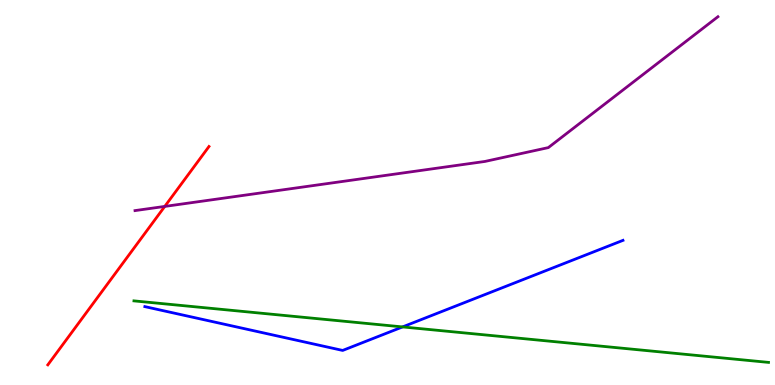[{'lines': ['blue', 'red'], 'intersections': []}, {'lines': ['green', 'red'], 'intersections': []}, {'lines': ['purple', 'red'], 'intersections': [{'x': 2.13, 'y': 4.64}]}, {'lines': ['blue', 'green'], 'intersections': [{'x': 5.19, 'y': 1.51}]}, {'lines': ['blue', 'purple'], 'intersections': []}, {'lines': ['green', 'purple'], 'intersections': []}]